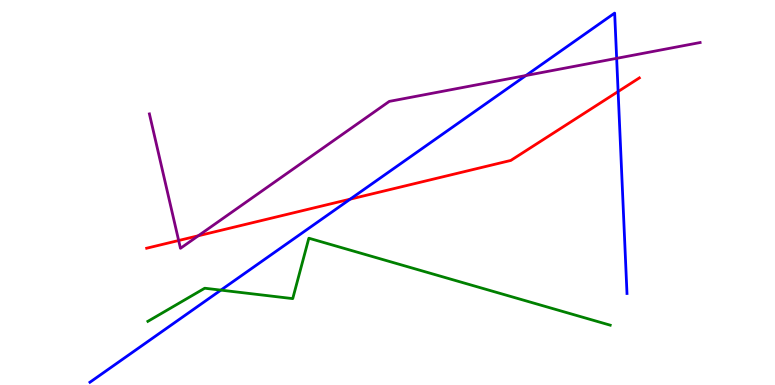[{'lines': ['blue', 'red'], 'intersections': [{'x': 4.52, 'y': 4.83}, {'x': 7.98, 'y': 7.62}]}, {'lines': ['green', 'red'], 'intersections': []}, {'lines': ['purple', 'red'], 'intersections': [{'x': 2.31, 'y': 3.75}, {'x': 2.56, 'y': 3.88}]}, {'lines': ['blue', 'green'], 'intersections': [{'x': 2.85, 'y': 2.46}]}, {'lines': ['blue', 'purple'], 'intersections': [{'x': 6.79, 'y': 8.04}, {'x': 7.96, 'y': 8.48}]}, {'lines': ['green', 'purple'], 'intersections': []}]